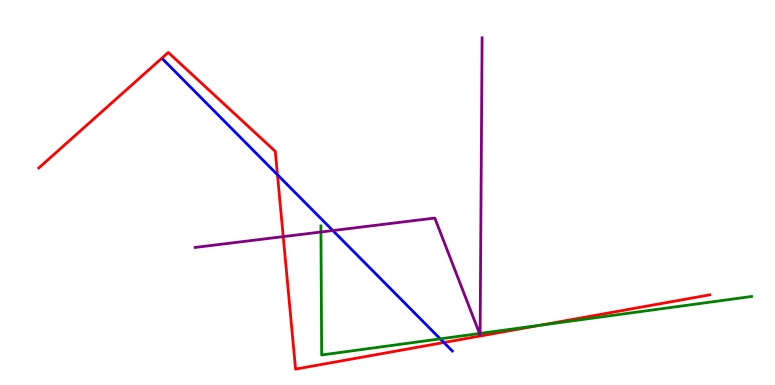[{'lines': ['blue', 'red'], 'intersections': [{'x': 3.58, 'y': 5.46}, {'x': 5.73, 'y': 1.1}]}, {'lines': ['green', 'red'], 'intersections': [{'x': 6.97, 'y': 1.55}]}, {'lines': ['purple', 'red'], 'intersections': [{'x': 3.65, 'y': 3.85}]}, {'lines': ['blue', 'green'], 'intersections': [{'x': 5.68, 'y': 1.2}]}, {'lines': ['blue', 'purple'], 'intersections': [{'x': 4.29, 'y': 4.01}]}, {'lines': ['green', 'purple'], 'intersections': [{'x': 4.14, 'y': 3.97}, {'x': 6.19, 'y': 1.34}, {'x': 6.2, 'y': 1.34}]}]